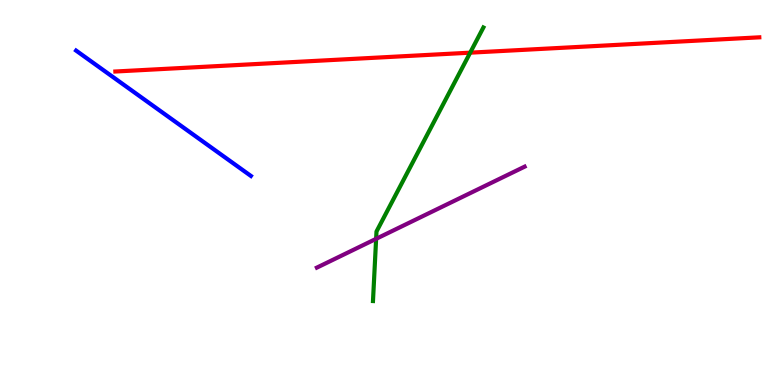[{'lines': ['blue', 'red'], 'intersections': []}, {'lines': ['green', 'red'], 'intersections': [{'x': 6.07, 'y': 8.63}]}, {'lines': ['purple', 'red'], 'intersections': []}, {'lines': ['blue', 'green'], 'intersections': []}, {'lines': ['blue', 'purple'], 'intersections': []}, {'lines': ['green', 'purple'], 'intersections': [{'x': 4.85, 'y': 3.8}]}]